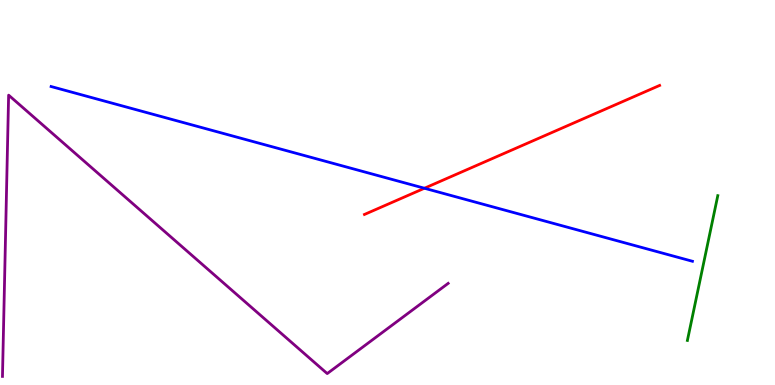[{'lines': ['blue', 'red'], 'intersections': [{'x': 5.48, 'y': 5.11}]}, {'lines': ['green', 'red'], 'intersections': []}, {'lines': ['purple', 'red'], 'intersections': []}, {'lines': ['blue', 'green'], 'intersections': []}, {'lines': ['blue', 'purple'], 'intersections': []}, {'lines': ['green', 'purple'], 'intersections': []}]